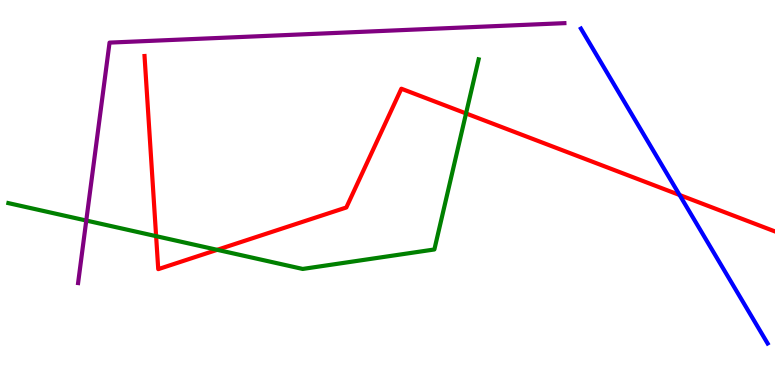[{'lines': ['blue', 'red'], 'intersections': [{'x': 8.77, 'y': 4.94}]}, {'lines': ['green', 'red'], 'intersections': [{'x': 2.01, 'y': 3.87}, {'x': 2.8, 'y': 3.51}, {'x': 6.01, 'y': 7.05}]}, {'lines': ['purple', 'red'], 'intersections': []}, {'lines': ['blue', 'green'], 'intersections': []}, {'lines': ['blue', 'purple'], 'intersections': []}, {'lines': ['green', 'purple'], 'intersections': [{'x': 1.11, 'y': 4.27}]}]